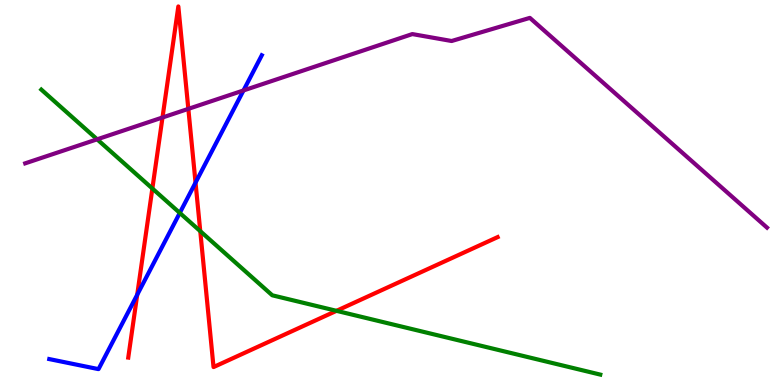[{'lines': ['blue', 'red'], 'intersections': [{'x': 1.77, 'y': 2.34}, {'x': 2.52, 'y': 5.26}]}, {'lines': ['green', 'red'], 'intersections': [{'x': 1.97, 'y': 5.1}, {'x': 2.58, 'y': 4.0}, {'x': 4.34, 'y': 1.93}]}, {'lines': ['purple', 'red'], 'intersections': [{'x': 2.1, 'y': 6.95}, {'x': 2.43, 'y': 7.17}]}, {'lines': ['blue', 'green'], 'intersections': [{'x': 2.32, 'y': 4.47}]}, {'lines': ['blue', 'purple'], 'intersections': [{'x': 3.14, 'y': 7.65}]}, {'lines': ['green', 'purple'], 'intersections': [{'x': 1.25, 'y': 6.38}]}]